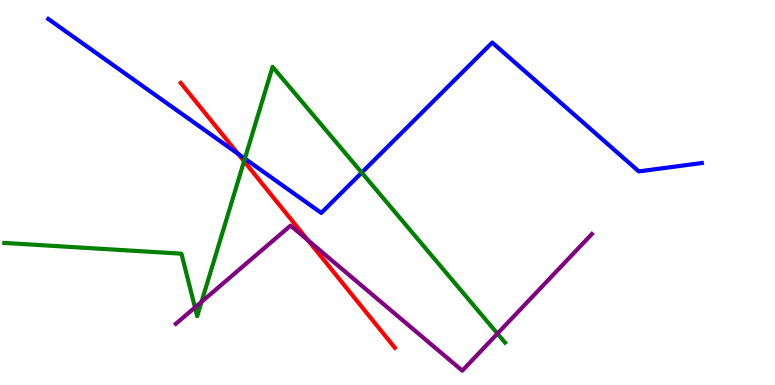[{'lines': ['blue', 'red'], 'intersections': [{'x': 3.07, 'y': 6.01}]}, {'lines': ['green', 'red'], 'intersections': [{'x': 3.15, 'y': 5.81}]}, {'lines': ['purple', 'red'], 'intersections': [{'x': 3.97, 'y': 3.76}]}, {'lines': ['blue', 'green'], 'intersections': [{'x': 3.16, 'y': 5.88}, {'x': 4.67, 'y': 5.52}]}, {'lines': ['blue', 'purple'], 'intersections': []}, {'lines': ['green', 'purple'], 'intersections': [{'x': 2.52, 'y': 2.01}, {'x': 2.6, 'y': 2.16}, {'x': 6.42, 'y': 1.34}]}]